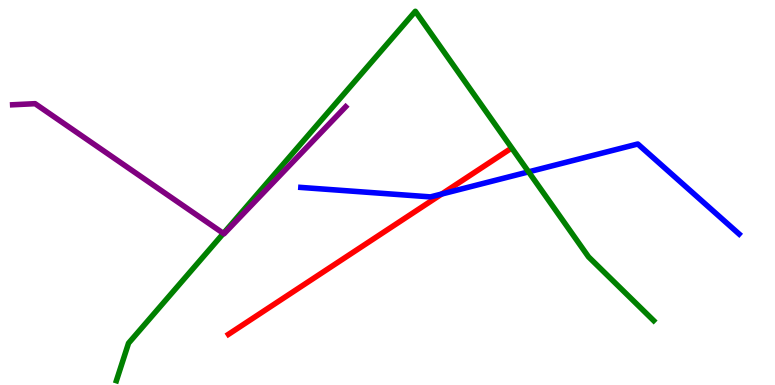[{'lines': ['blue', 'red'], 'intersections': [{'x': 5.7, 'y': 4.96}]}, {'lines': ['green', 'red'], 'intersections': []}, {'lines': ['purple', 'red'], 'intersections': []}, {'lines': ['blue', 'green'], 'intersections': [{'x': 6.82, 'y': 5.54}]}, {'lines': ['blue', 'purple'], 'intersections': []}, {'lines': ['green', 'purple'], 'intersections': [{'x': 2.88, 'y': 3.94}]}]